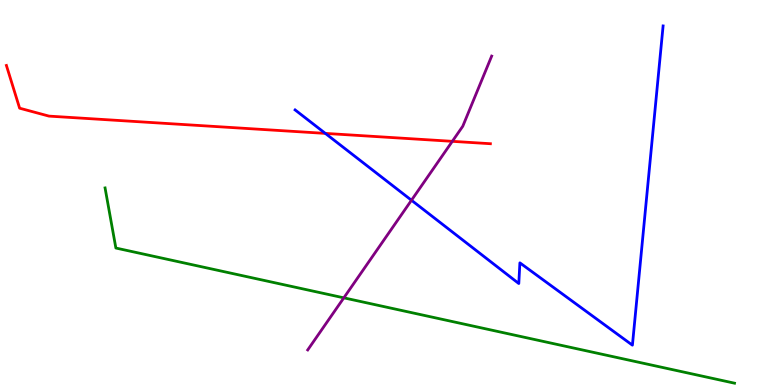[{'lines': ['blue', 'red'], 'intersections': [{'x': 4.2, 'y': 6.54}]}, {'lines': ['green', 'red'], 'intersections': []}, {'lines': ['purple', 'red'], 'intersections': [{'x': 5.84, 'y': 6.33}]}, {'lines': ['blue', 'green'], 'intersections': []}, {'lines': ['blue', 'purple'], 'intersections': [{'x': 5.31, 'y': 4.8}]}, {'lines': ['green', 'purple'], 'intersections': [{'x': 4.44, 'y': 2.26}]}]